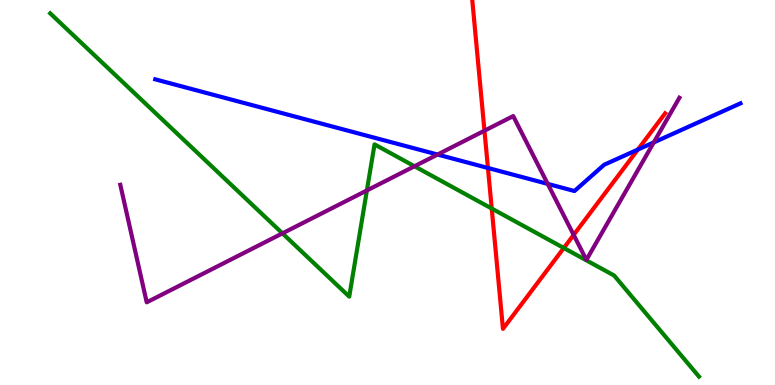[{'lines': ['blue', 'red'], 'intersections': [{'x': 6.3, 'y': 5.64}, {'x': 8.23, 'y': 6.12}]}, {'lines': ['green', 'red'], 'intersections': [{'x': 6.34, 'y': 4.58}, {'x': 7.28, 'y': 3.56}]}, {'lines': ['purple', 'red'], 'intersections': [{'x': 6.25, 'y': 6.61}, {'x': 7.4, 'y': 3.9}]}, {'lines': ['blue', 'green'], 'intersections': []}, {'lines': ['blue', 'purple'], 'intersections': [{'x': 5.65, 'y': 5.99}, {'x': 7.07, 'y': 5.22}, {'x': 8.44, 'y': 6.3}]}, {'lines': ['green', 'purple'], 'intersections': [{'x': 3.64, 'y': 3.94}, {'x': 4.73, 'y': 5.05}, {'x': 5.35, 'y': 5.68}]}]